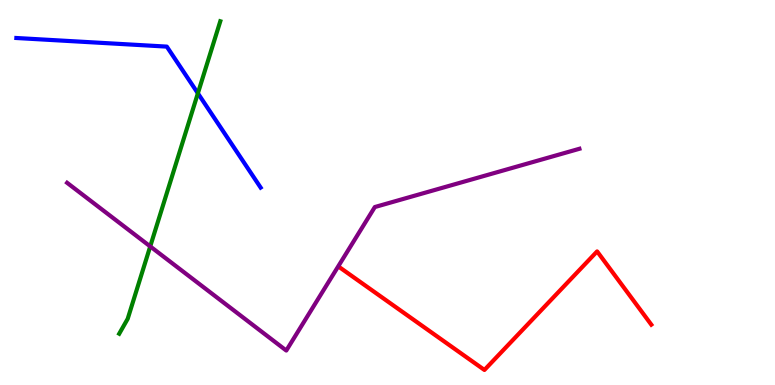[{'lines': ['blue', 'red'], 'intersections': []}, {'lines': ['green', 'red'], 'intersections': []}, {'lines': ['purple', 'red'], 'intersections': []}, {'lines': ['blue', 'green'], 'intersections': [{'x': 2.55, 'y': 7.58}]}, {'lines': ['blue', 'purple'], 'intersections': []}, {'lines': ['green', 'purple'], 'intersections': [{'x': 1.94, 'y': 3.6}]}]